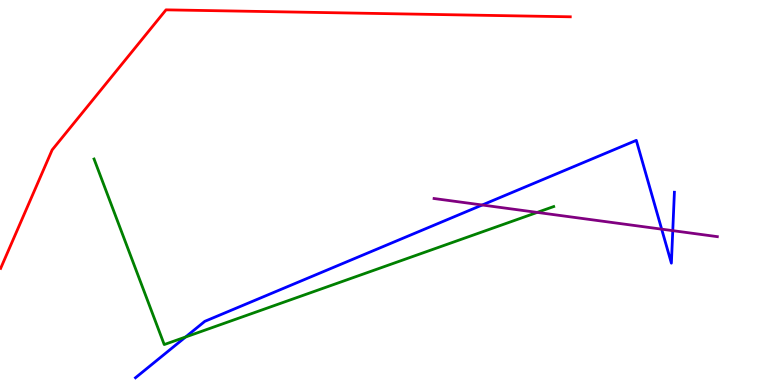[{'lines': ['blue', 'red'], 'intersections': []}, {'lines': ['green', 'red'], 'intersections': []}, {'lines': ['purple', 'red'], 'intersections': []}, {'lines': ['blue', 'green'], 'intersections': [{'x': 2.39, 'y': 1.25}]}, {'lines': ['blue', 'purple'], 'intersections': [{'x': 6.22, 'y': 4.68}, {'x': 8.54, 'y': 4.05}, {'x': 8.68, 'y': 4.01}]}, {'lines': ['green', 'purple'], 'intersections': [{'x': 6.93, 'y': 4.48}]}]